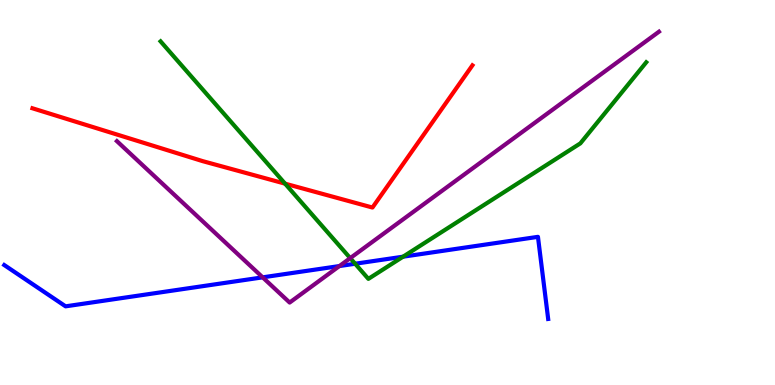[{'lines': ['blue', 'red'], 'intersections': []}, {'lines': ['green', 'red'], 'intersections': [{'x': 3.68, 'y': 5.23}]}, {'lines': ['purple', 'red'], 'intersections': []}, {'lines': ['blue', 'green'], 'intersections': [{'x': 4.58, 'y': 3.15}, {'x': 5.2, 'y': 3.33}]}, {'lines': ['blue', 'purple'], 'intersections': [{'x': 3.39, 'y': 2.8}, {'x': 4.38, 'y': 3.09}]}, {'lines': ['green', 'purple'], 'intersections': [{'x': 4.52, 'y': 3.3}]}]